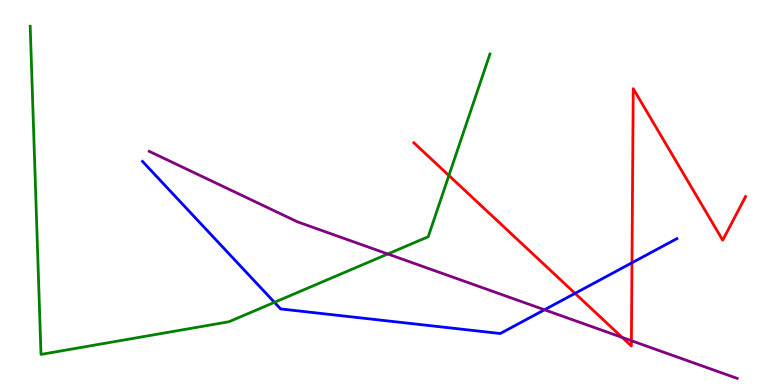[{'lines': ['blue', 'red'], 'intersections': [{'x': 7.42, 'y': 2.38}, {'x': 8.15, 'y': 3.17}]}, {'lines': ['green', 'red'], 'intersections': [{'x': 5.79, 'y': 5.44}]}, {'lines': ['purple', 'red'], 'intersections': [{'x': 8.03, 'y': 1.24}, {'x': 8.15, 'y': 1.15}]}, {'lines': ['blue', 'green'], 'intersections': [{'x': 3.54, 'y': 2.15}]}, {'lines': ['blue', 'purple'], 'intersections': [{'x': 7.03, 'y': 1.95}]}, {'lines': ['green', 'purple'], 'intersections': [{'x': 5.0, 'y': 3.4}]}]